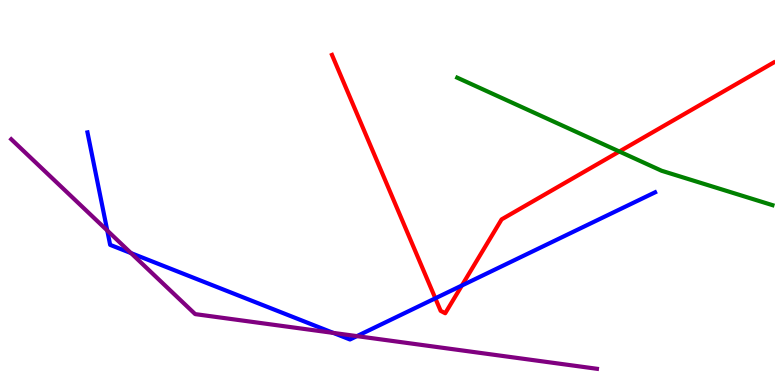[{'lines': ['blue', 'red'], 'intersections': [{'x': 5.62, 'y': 2.25}, {'x': 5.96, 'y': 2.58}]}, {'lines': ['green', 'red'], 'intersections': [{'x': 7.99, 'y': 6.06}]}, {'lines': ['purple', 'red'], 'intersections': []}, {'lines': ['blue', 'green'], 'intersections': []}, {'lines': ['blue', 'purple'], 'intersections': [{'x': 1.38, 'y': 4.01}, {'x': 1.69, 'y': 3.43}, {'x': 4.3, 'y': 1.35}, {'x': 4.61, 'y': 1.27}]}, {'lines': ['green', 'purple'], 'intersections': []}]